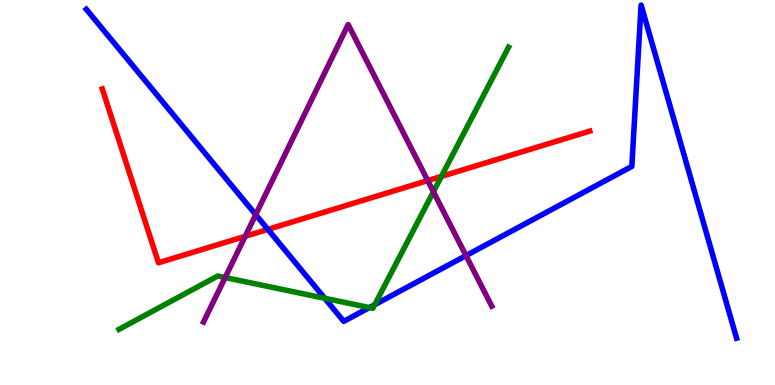[{'lines': ['blue', 'red'], 'intersections': [{'x': 3.46, 'y': 4.04}]}, {'lines': ['green', 'red'], 'intersections': [{'x': 5.7, 'y': 5.42}]}, {'lines': ['purple', 'red'], 'intersections': [{'x': 3.16, 'y': 3.86}, {'x': 5.52, 'y': 5.31}]}, {'lines': ['blue', 'green'], 'intersections': [{'x': 4.19, 'y': 2.25}, {'x': 4.77, 'y': 2.01}, {'x': 4.83, 'y': 2.09}]}, {'lines': ['blue', 'purple'], 'intersections': [{'x': 3.3, 'y': 4.42}, {'x': 6.01, 'y': 3.36}]}, {'lines': ['green', 'purple'], 'intersections': [{'x': 2.91, 'y': 2.79}, {'x': 5.59, 'y': 5.02}]}]